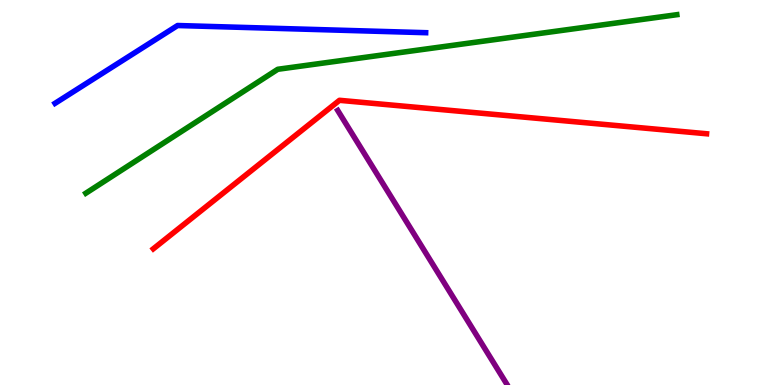[{'lines': ['blue', 'red'], 'intersections': []}, {'lines': ['green', 'red'], 'intersections': []}, {'lines': ['purple', 'red'], 'intersections': []}, {'lines': ['blue', 'green'], 'intersections': []}, {'lines': ['blue', 'purple'], 'intersections': []}, {'lines': ['green', 'purple'], 'intersections': []}]